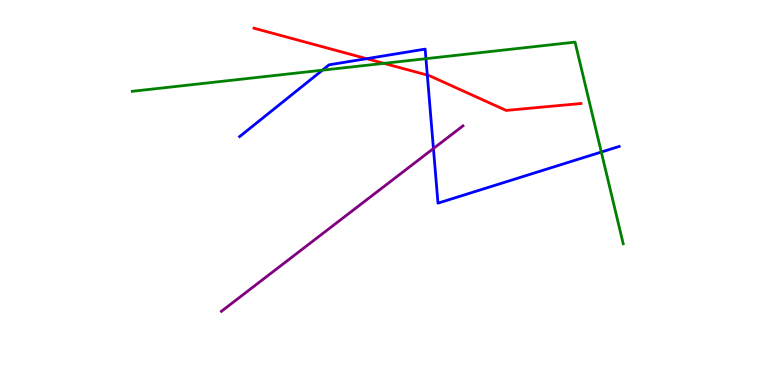[{'lines': ['blue', 'red'], 'intersections': [{'x': 4.73, 'y': 8.48}, {'x': 5.51, 'y': 8.05}]}, {'lines': ['green', 'red'], 'intersections': [{'x': 4.95, 'y': 8.35}]}, {'lines': ['purple', 'red'], 'intersections': []}, {'lines': ['blue', 'green'], 'intersections': [{'x': 4.16, 'y': 8.18}, {'x': 5.5, 'y': 8.48}, {'x': 7.76, 'y': 6.05}]}, {'lines': ['blue', 'purple'], 'intersections': [{'x': 5.59, 'y': 6.14}]}, {'lines': ['green', 'purple'], 'intersections': []}]